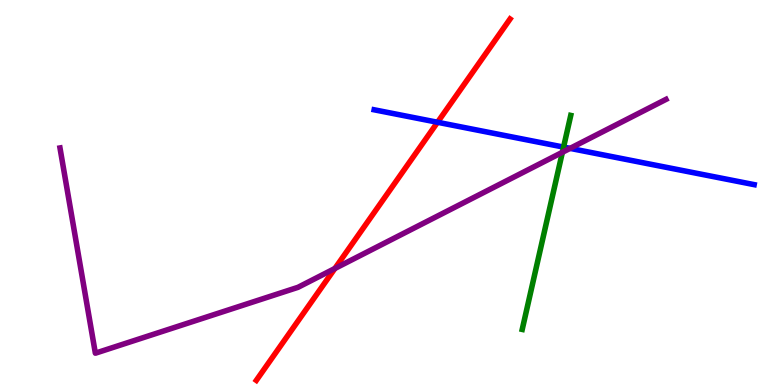[{'lines': ['blue', 'red'], 'intersections': [{'x': 5.65, 'y': 6.82}]}, {'lines': ['green', 'red'], 'intersections': []}, {'lines': ['purple', 'red'], 'intersections': [{'x': 4.32, 'y': 3.03}]}, {'lines': ['blue', 'green'], 'intersections': [{'x': 7.27, 'y': 6.18}]}, {'lines': ['blue', 'purple'], 'intersections': [{'x': 7.36, 'y': 6.15}]}, {'lines': ['green', 'purple'], 'intersections': [{'x': 7.26, 'y': 6.04}]}]